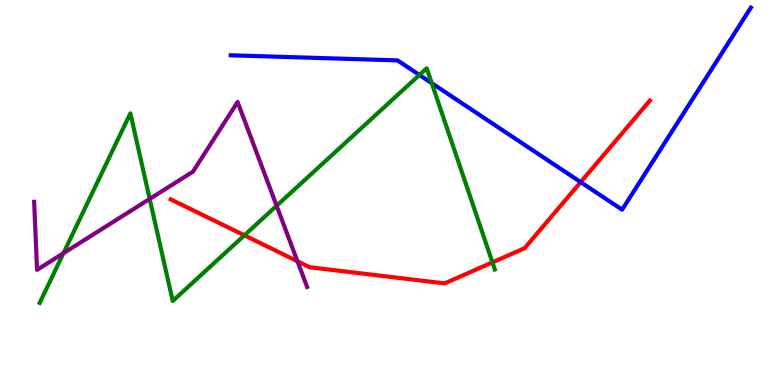[{'lines': ['blue', 'red'], 'intersections': [{'x': 7.49, 'y': 5.27}]}, {'lines': ['green', 'red'], 'intersections': [{'x': 3.15, 'y': 3.89}, {'x': 6.35, 'y': 3.19}]}, {'lines': ['purple', 'red'], 'intersections': [{'x': 3.84, 'y': 3.21}]}, {'lines': ['blue', 'green'], 'intersections': [{'x': 5.41, 'y': 8.05}, {'x': 5.57, 'y': 7.84}]}, {'lines': ['blue', 'purple'], 'intersections': []}, {'lines': ['green', 'purple'], 'intersections': [{'x': 0.819, 'y': 3.42}, {'x': 1.93, 'y': 4.83}, {'x': 3.57, 'y': 4.65}]}]